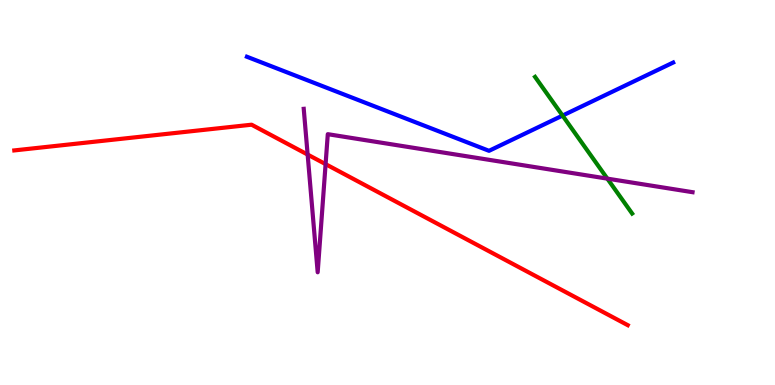[{'lines': ['blue', 'red'], 'intersections': []}, {'lines': ['green', 'red'], 'intersections': []}, {'lines': ['purple', 'red'], 'intersections': [{'x': 3.97, 'y': 5.99}, {'x': 4.2, 'y': 5.74}]}, {'lines': ['blue', 'green'], 'intersections': [{'x': 7.26, 'y': 7.0}]}, {'lines': ['blue', 'purple'], 'intersections': []}, {'lines': ['green', 'purple'], 'intersections': [{'x': 7.84, 'y': 5.36}]}]